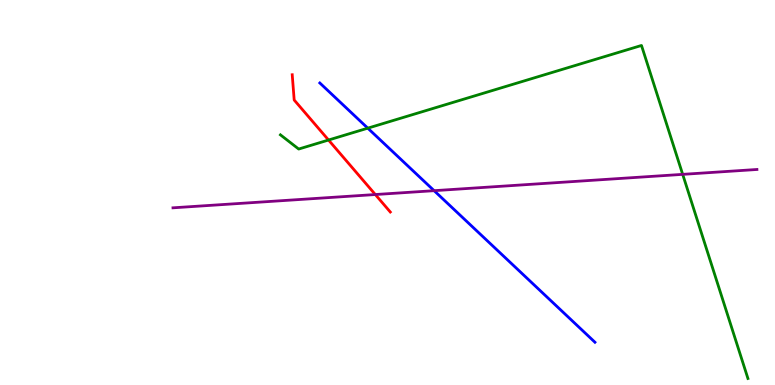[{'lines': ['blue', 'red'], 'intersections': []}, {'lines': ['green', 'red'], 'intersections': [{'x': 4.24, 'y': 6.36}]}, {'lines': ['purple', 'red'], 'intersections': [{'x': 4.84, 'y': 4.95}]}, {'lines': ['blue', 'green'], 'intersections': [{'x': 4.75, 'y': 6.67}]}, {'lines': ['blue', 'purple'], 'intersections': [{'x': 5.6, 'y': 5.05}]}, {'lines': ['green', 'purple'], 'intersections': [{'x': 8.81, 'y': 5.47}]}]